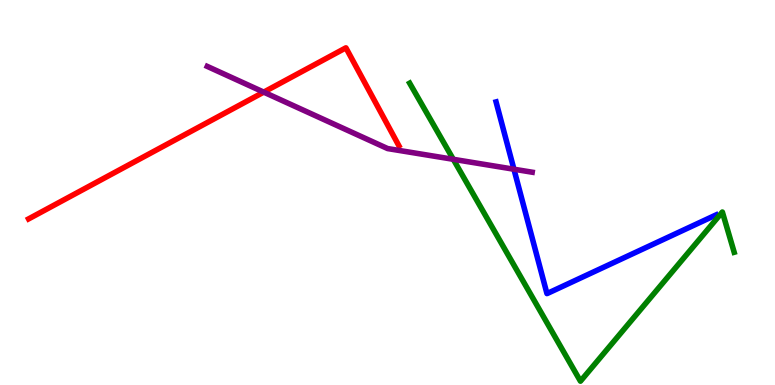[{'lines': ['blue', 'red'], 'intersections': []}, {'lines': ['green', 'red'], 'intersections': []}, {'lines': ['purple', 'red'], 'intersections': [{'x': 3.4, 'y': 7.61}]}, {'lines': ['blue', 'green'], 'intersections': []}, {'lines': ['blue', 'purple'], 'intersections': [{'x': 6.63, 'y': 5.6}]}, {'lines': ['green', 'purple'], 'intersections': [{'x': 5.85, 'y': 5.86}]}]